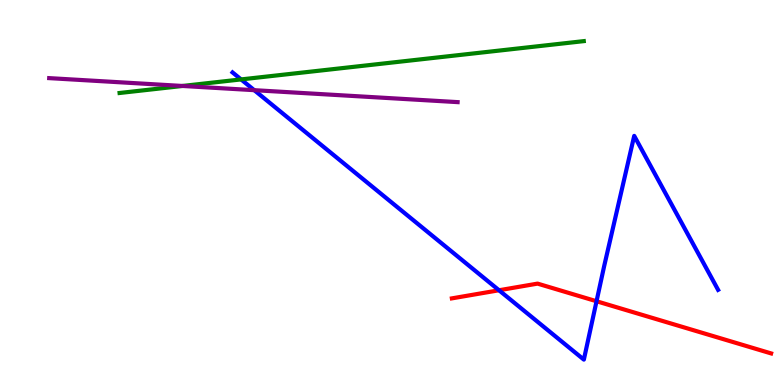[{'lines': ['blue', 'red'], 'intersections': [{'x': 6.44, 'y': 2.46}, {'x': 7.7, 'y': 2.18}]}, {'lines': ['green', 'red'], 'intersections': []}, {'lines': ['purple', 'red'], 'intersections': []}, {'lines': ['blue', 'green'], 'intersections': [{'x': 3.11, 'y': 7.94}]}, {'lines': ['blue', 'purple'], 'intersections': [{'x': 3.28, 'y': 7.66}]}, {'lines': ['green', 'purple'], 'intersections': [{'x': 2.36, 'y': 7.77}]}]